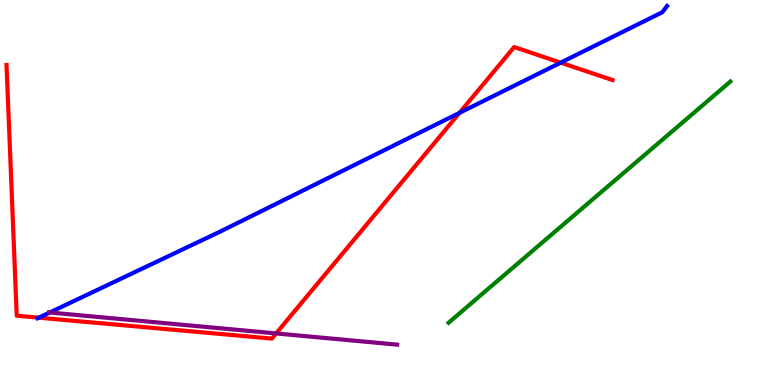[{'lines': ['blue', 'red'], 'intersections': [{'x': 0.501, 'y': 1.75}, {'x': 5.93, 'y': 7.07}, {'x': 7.23, 'y': 8.37}]}, {'lines': ['green', 'red'], 'intersections': []}, {'lines': ['purple', 'red'], 'intersections': [{'x': 3.56, 'y': 1.34}]}, {'lines': ['blue', 'green'], 'intersections': []}, {'lines': ['blue', 'purple'], 'intersections': [{'x': 0.642, 'y': 1.88}]}, {'lines': ['green', 'purple'], 'intersections': []}]